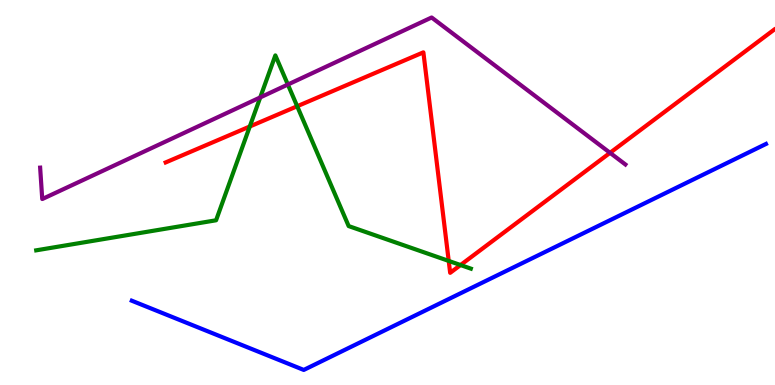[{'lines': ['blue', 'red'], 'intersections': []}, {'lines': ['green', 'red'], 'intersections': [{'x': 3.22, 'y': 6.71}, {'x': 3.83, 'y': 7.24}, {'x': 5.79, 'y': 3.22}, {'x': 5.94, 'y': 3.12}]}, {'lines': ['purple', 'red'], 'intersections': [{'x': 7.87, 'y': 6.03}]}, {'lines': ['blue', 'green'], 'intersections': []}, {'lines': ['blue', 'purple'], 'intersections': []}, {'lines': ['green', 'purple'], 'intersections': [{'x': 3.36, 'y': 7.47}, {'x': 3.71, 'y': 7.8}]}]